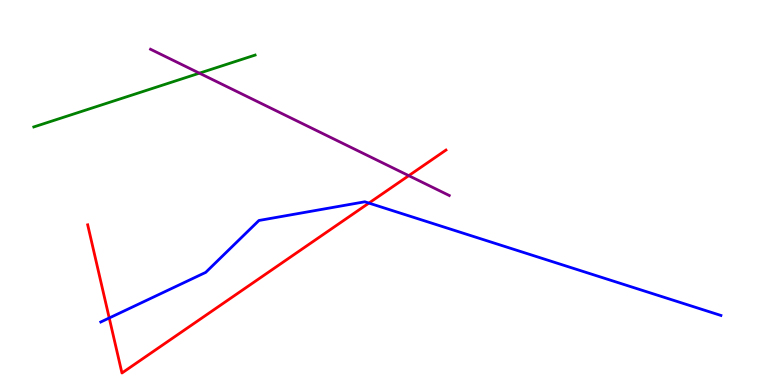[{'lines': ['blue', 'red'], 'intersections': [{'x': 1.41, 'y': 1.74}, {'x': 4.76, 'y': 4.73}]}, {'lines': ['green', 'red'], 'intersections': []}, {'lines': ['purple', 'red'], 'intersections': [{'x': 5.27, 'y': 5.44}]}, {'lines': ['blue', 'green'], 'intersections': []}, {'lines': ['blue', 'purple'], 'intersections': []}, {'lines': ['green', 'purple'], 'intersections': [{'x': 2.57, 'y': 8.1}]}]